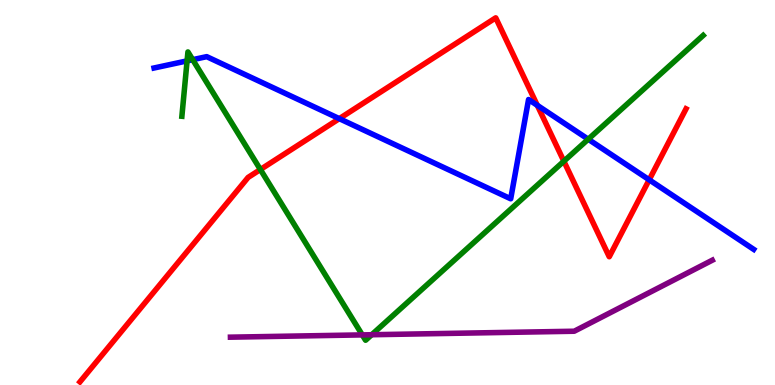[{'lines': ['blue', 'red'], 'intersections': [{'x': 4.38, 'y': 6.92}, {'x': 6.93, 'y': 7.26}, {'x': 8.38, 'y': 5.33}]}, {'lines': ['green', 'red'], 'intersections': [{'x': 3.36, 'y': 5.6}, {'x': 7.28, 'y': 5.81}]}, {'lines': ['purple', 'red'], 'intersections': []}, {'lines': ['blue', 'green'], 'intersections': [{'x': 2.41, 'y': 8.42}, {'x': 2.49, 'y': 8.45}, {'x': 7.59, 'y': 6.38}]}, {'lines': ['blue', 'purple'], 'intersections': []}, {'lines': ['green', 'purple'], 'intersections': [{'x': 4.67, 'y': 1.3}, {'x': 4.8, 'y': 1.31}]}]